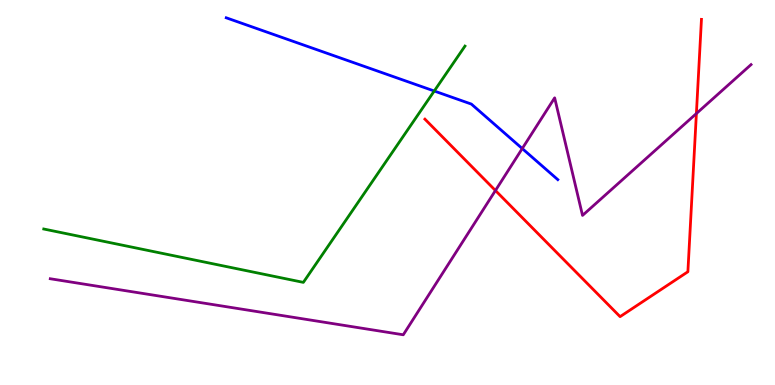[{'lines': ['blue', 'red'], 'intersections': []}, {'lines': ['green', 'red'], 'intersections': []}, {'lines': ['purple', 'red'], 'intersections': [{'x': 6.39, 'y': 5.05}, {'x': 8.99, 'y': 7.05}]}, {'lines': ['blue', 'green'], 'intersections': [{'x': 5.6, 'y': 7.64}]}, {'lines': ['blue', 'purple'], 'intersections': [{'x': 6.74, 'y': 6.14}]}, {'lines': ['green', 'purple'], 'intersections': []}]